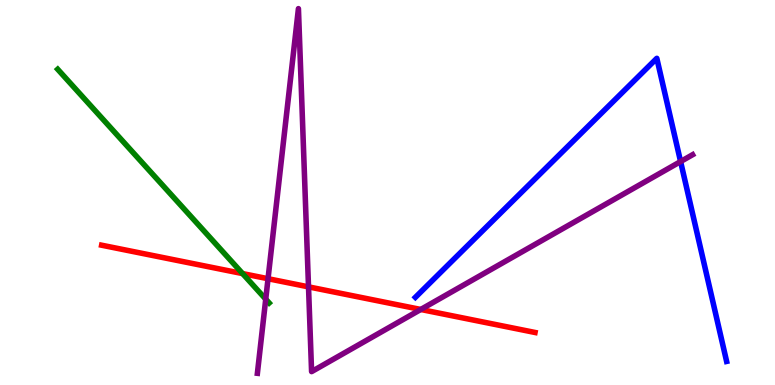[{'lines': ['blue', 'red'], 'intersections': []}, {'lines': ['green', 'red'], 'intersections': [{'x': 3.13, 'y': 2.89}]}, {'lines': ['purple', 'red'], 'intersections': [{'x': 3.46, 'y': 2.76}, {'x': 3.98, 'y': 2.55}, {'x': 5.43, 'y': 1.96}]}, {'lines': ['blue', 'green'], 'intersections': []}, {'lines': ['blue', 'purple'], 'intersections': [{'x': 8.78, 'y': 5.8}]}, {'lines': ['green', 'purple'], 'intersections': [{'x': 3.43, 'y': 2.23}]}]